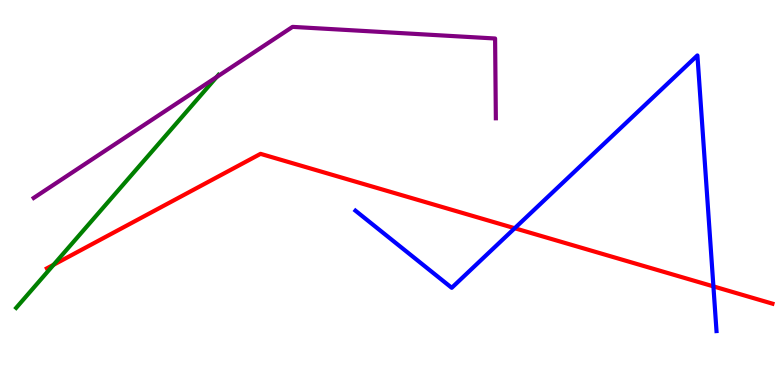[{'lines': ['blue', 'red'], 'intersections': [{'x': 6.64, 'y': 4.07}, {'x': 9.21, 'y': 2.56}]}, {'lines': ['green', 'red'], 'intersections': [{'x': 0.691, 'y': 3.12}]}, {'lines': ['purple', 'red'], 'intersections': []}, {'lines': ['blue', 'green'], 'intersections': []}, {'lines': ['blue', 'purple'], 'intersections': []}, {'lines': ['green', 'purple'], 'intersections': [{'x': 2.79, 'y': 8.0}]}]